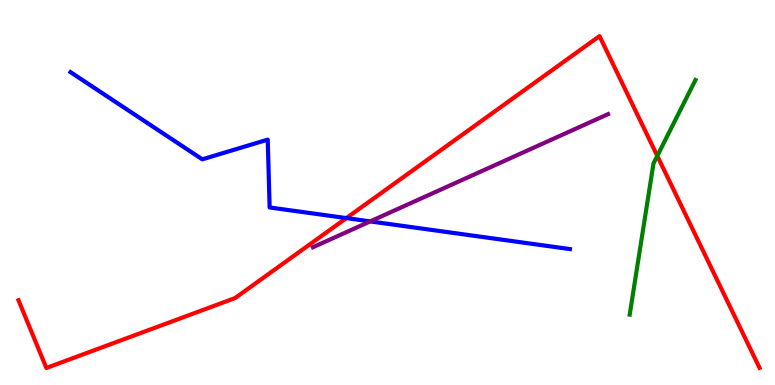[{'lines': ['blue', 'red'], 'intersections': [{'x': 4.47, 'y': 4.34}]}, {'lines': ['green', 'red'], 'intersections': [{'x': 8.48, 'y': 5.95}]}, {'lines': ['purple', 'red'], 'intersections': []}, {'lines': ['blue', 'green'], 'intersections': []}, {'lines': ['blue', 'purple'], 'intersections': [{'x': 4.78, 'y': 4.25}]}, {'lines': ['green', 'purple'], 'intersections': []}]